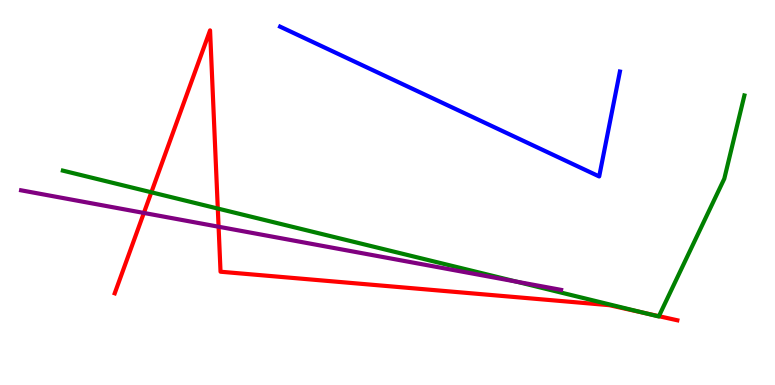[{'lines': ['blue', 'red'], 'intersections': []}, {'lines': ['green', 'red'], 'intersections': [{'x': 1.95, 'y': 5.01}, {'x': 2.81, 'y': 4.58}, {'x': 8.31, 'y': 1.87}, {'x': 8.5, 'y': 1.79}]}, {'lines': ['purple', 'red'], 'intersections': [{'x': 1.86, 'y': 4.47}, {'x': 2.82, 'y': 4.11}]}, {'lines': ['blue', 'green'], 'intersections': []}, {'lines': ['blue', 'purple'], 'intersections': []}, {'lines': ['green', 'purple'], 'intersections': [{'x': 6.66, 'y': 2.68}]}]